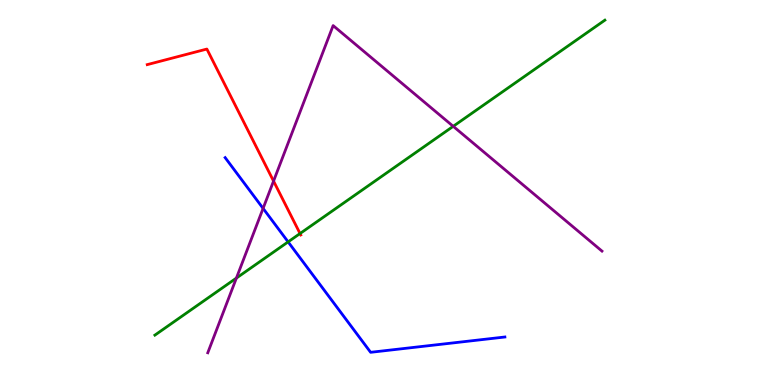[{'lines': ['blue', 'red'], 'intersections': []}, {'lines': ['green', 'red'], 'intersections': [{'x': 3.87, 'y': 3.93}]}, {'lines': ['purple', 'red'], 'intersections': [{'x': 3.53, 'y': 5.3}]}, {'lines': ['blue', 'green'], 'intersections': [{'x': 3.72, 'y': 3.72}]}, {'lines': ['blue', 'purple'], 'intersections': [{'x': 3.39, 'y': 4.59}]}, {'lines': ['green', 'purple'], 'intersections': [{'x': 3.05, 'y': 2.78}, {'x': 5.85, 'y': 6.72}]}]